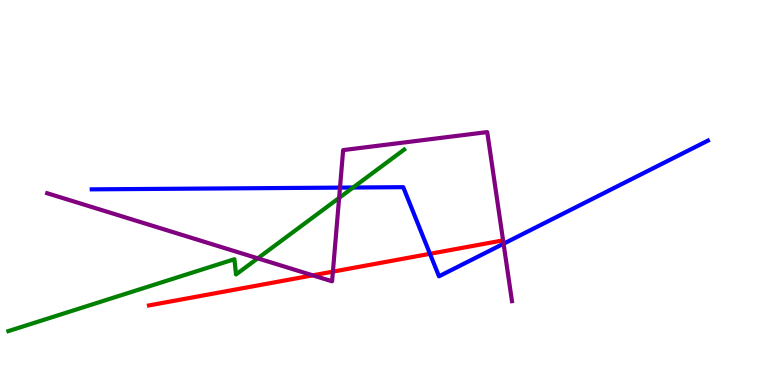[{'lines': ['blue', 'red'], 'intersections': [{'x': 5.55, 'y': 3.41}]}, {'lines': ['green', 'red'], 'intersections': []}, {'lines': ['purple', 'red'], 'intersections': [{'x': 4.04, 'y': 2.85}, {'x': 4.3, 'y': 2.94}]}, {'lines': ['blue', 'green'], 'intersections': [{'x': 4.56, 'y': 5.13}]}, {'lines': ['blue', 'purple'], 'intersections': [{'x': 4.39, 'y': 5.13}, {'x': 6.5, 'y': 3.67}]}, {'lines': ['green', 'purple'], 'intersections': [{'x': 3.33, 'y': 3.29}, {'x': 4.38, 'y': 4.86}]}]